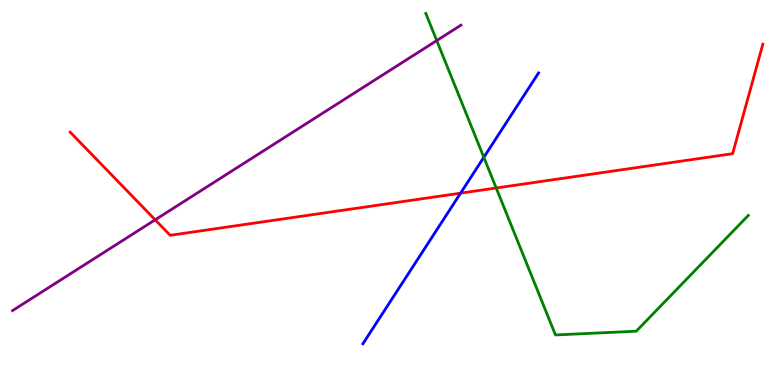[{'lines': ['blue', 'red'], 'intersections': [{'x': 5.94, 'y': 4.98}]}, {'lines': ['green', 'red'], 'intersections': [{'x': 6.4, 'y': 5.12}]}, {'lines': ['purple', 'red'], 'intersections': [{'x': 2.0, 'y': 4.29}]}, {'lines': ['blue', 'green'], 'intersections': [{'x': 6.24, 'y': 5.91}]}, {'lines': ['blue', 'purple'], 'intersections': []}, {'lines': ['green', 'purple'], 'intersections': [{'x': 5.64, 'y': 8.95}]}]